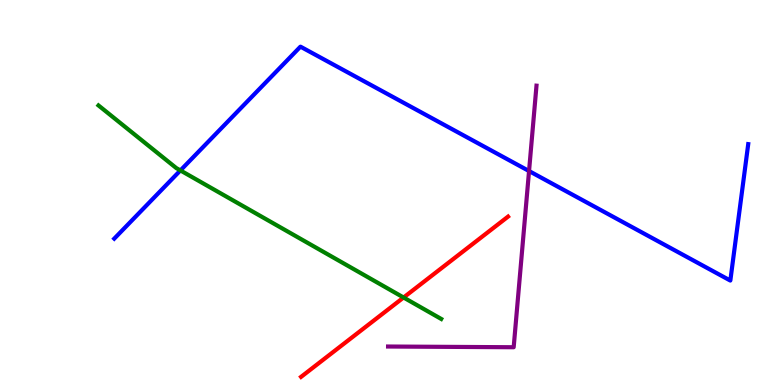[{'lines': ['blue', 'red'], 'intersections': []}, {'lines': ['green', 'red'], 'intersections': [{'x': 5.21, 'y': 2.27}]}, {'lines': ['purple', 'red'], 'intersections': []}, {'lines': ['blue', 'green'], 'intersections': [{'x': 2.33, 'y': 5.57}]}, {'lines': ['blue', 'purple'], 'intersections': [{'x': 6.83, 'y': 5.56}]}, {'lines': ['green', 'purple'], 'intersections': []}]